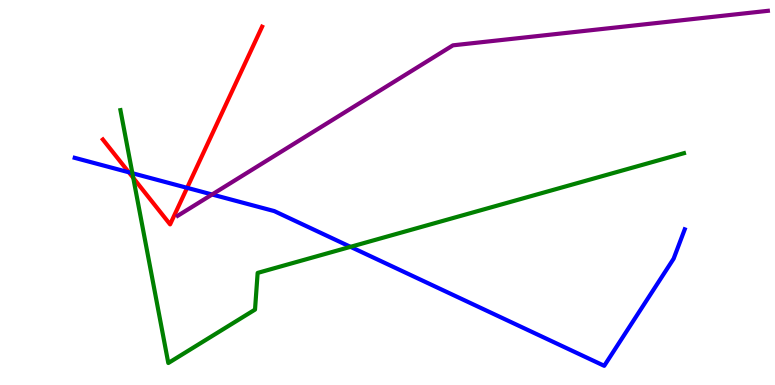[{'lines': ['blue', 'red'], 'intersections': [{'x': 1.66, 'y': 5.53}, {'x': 2.41, 'y': 5.12}]}, {'lines': ['green', 'red'], 'intersections': [{'x': 1.72, 'y': 5.38}]}, {'lines': ['purple', 'red'], 'intersections': []}, {'lines': ['blue', 'green'], 'intersections': [{'x': 1.71, 'y': 5.5}, {'x': 4.52, 'y': 3.59}]}, {'lines': ['blue', 'purple'], 'intersections': [{'x': 2.74, 'y': 4.95}]}, {'lines': ['green', 'purple'], 'intersections': []}]